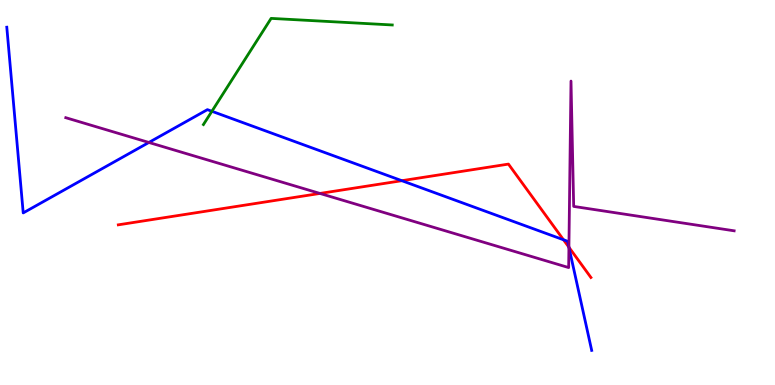[{'lines': ['blue', 'red'], 'intersections': [{'x': 5.18, 'y': 5.31}, {'x': 7.27, 'y': 3.77}, {'x': 7.34, 'y': 3.58}]}, {'lines': ['green', 'red'], 'intersections': []}, {'lines': ['purple', 'red'], 'intersections': [{'x': 4.13, 'y': 4.98}, {'x': 7.34, 'y': 3.58}]}, {'lines': ['blue', 'green'], 'intersections': [{'x': 2.73, 'y': 7.11}]}, {'lines': ['blue', 'purple'], 'intersections': [{'x': 1.92, 'y': 6.3}, {'x': 7.34, 'y': 3.58}]}, {'lines': ['green', 'purple'], 'intersections': []}]